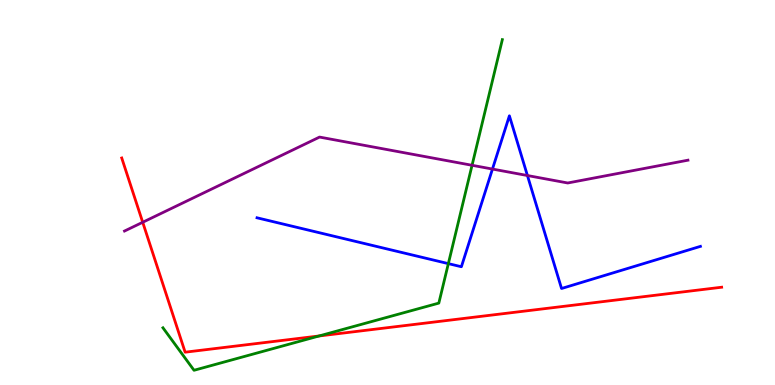[{'lines': ['blue', 'red'], 'intersections': []}, {'lines': ['green', 'red'], 'intersections': [{'x': 4.12, 'y': 1.27}]}, {'lines': ['purple', 'red'], 'intersections': [{'x': 1.84, 'y': 4.23}]}, {'lines': ['blue', 'green'], 'intersections': [{'x': 5.79, 'y': 3.15}]}, {'lines': ['blue', 'purple'], 'intersections': [{'x': 6.35, 'y': 5.61}, {'x': 6.81, 'y': 5.44}]}, {'lines': ['green', 'purple'], 'intersections': [{'x': 6.09, 'y': 5.71}]}]